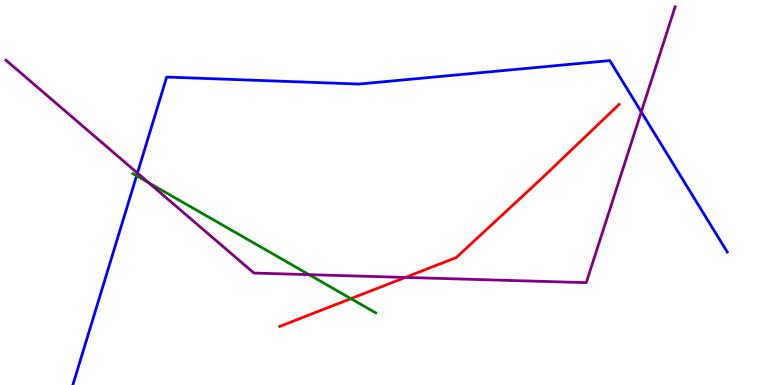[{'lines': ['blue', 'red'], 'intersections': []}, {'lines': ['green', 'red'], 'intersections': [{'x': 4.53, 'y': 2.24}]}, {'lines': ['purple', 'red'], 'intersections': [{'x': 5.23, 'y': 2.79}]}, {'lines': ['blue', 'green'], 'intersections': [{'x': 1.76, 'y': 5.43}]}, {'lines': ['blue', 'purple'], 'intersections': [{'x': 1.77, 'y': 5.5}, {'x': 8.27, 'y': 7.09}]}, {'lines': ['green', 'purple'], 'intersections': [{'x': 1.92, 'y': 5.25}, {'x': 3.99, 'y': 2.87}]}]